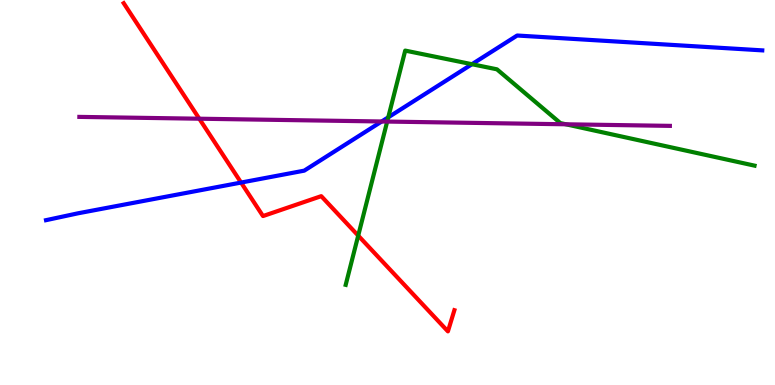[{'lines': ['blue', 'red'], 'intersections': [{'x': 3.11, 'y': 5.26}]}, {'lines': ['green', 'red'], 'intersections': [{'x': 4.62, 'y': 3.88}]}, {'lines': ['purple', 'red'], 'intersections': [{'x': 2.57, 'y': 6.92}]}, {'lines': ['blue', 'green'], 'intersections': [{'x': 5.01, 'y': 6.95}, {'x': 6.09, 'y': 8.33}]}, {'lines': ['blue', 'purple'], 'intersections': [{'x': 4.93, 'y': 6.84}]}, {'lines': ['green', 'purple'], 'intersections': [{'x': 5.0, 'y': 6.84}, {'x': 7.3, 'y': 6.77}]}]